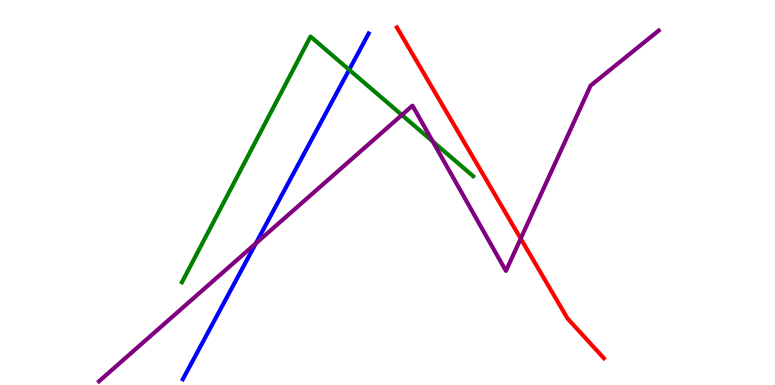[{'lines': ['blue', 'red'], 'intersections': []}, {'lines': ['green', 'red'], 'intersections': []}, {'lines': ['purple', 'red'], 'intersections': [{'x': 6.72, 'y': 3.8}]}, {'lines': ['blue', 'green'], 'intersections': [{'x': 4.51, 'y': 8.19}]}, {'lines': ['blue', 'purple'], 'intersections': [{'x': 3.3, 'y': 3.68}]}, {'lines': ['green', 'purple'], 'intersections': [{'x': 5.19, 'y': 7.01}, {'x': 5.58, 'y': 6.32}]}]